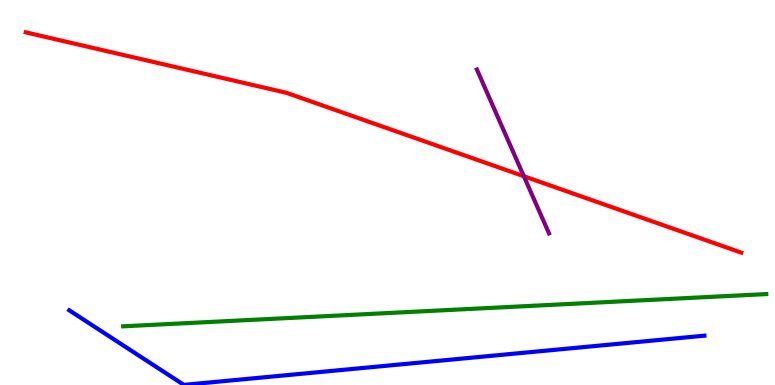[{'lines': ['blue', 'red'], 'intersections': []}, {'lines': ['green', 'red'], 'intersections': []}, {'lines': ['purple', 'red'], 'intersections': [{'x': 6.76, 'y': 5.42}]}, {'lines': ['blue', 'green'], 'intersections': []}, {'lines': ['blue', 'purple'], 'intersections': []}, {'lines': ['green', 'purple'], 'intersections': []}]